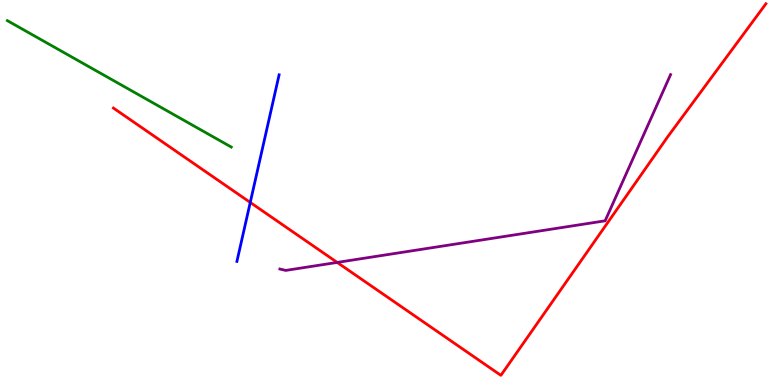[{'lines': ['blue', 'red'], 'intersections': [{'x': 3.23, 'y': 4.74}]}, {'lines': ['green', 'red'], 'intersections': []}, {'lines': ['purple', 'red'], 'intersections': [{'x': 4.35, 'y': 3.18}]}, {'lines': ['blue', 'green'], 'intersections': []}, {'lines': ['blue', 'purple'], 'intersections': []}, {'lines': ['green', 'purple'], 'intersections': []}]